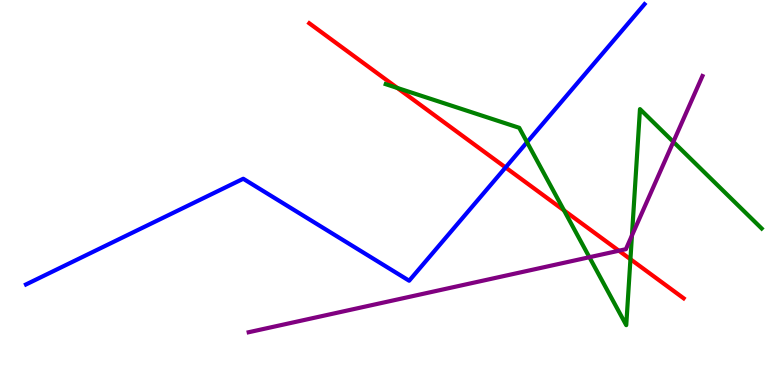[{'lines': ['blue', 'red'], 'intersections': [{'x': 6.52, 'y': 5.65}]}, {'lines': ['green', 'red'], 'intersections': [{'x': 5.13, 'y': 7.72}, {'x': 7.28, 'y': 4.53}, {'x': 8.13, 'y': 3.27}]}, {'lines': ['purple', 'red'], 'intersections': [{'x': 7.99, 'y': 3.49}]}, {'lines': ['blue', 'green'], 'intersections': [{'x': 6.8, 'y': 6.31}]}, {'lines': ['blue', 'purple'], 'intersections': []}, {'lines': ['green', 'purple'], 'intersections': [{'x': 7.61, 'y': 3.32}, {'x': 8.15, 'y': 3.88}, {'x': 8.69, 'y': 6.32}]}]